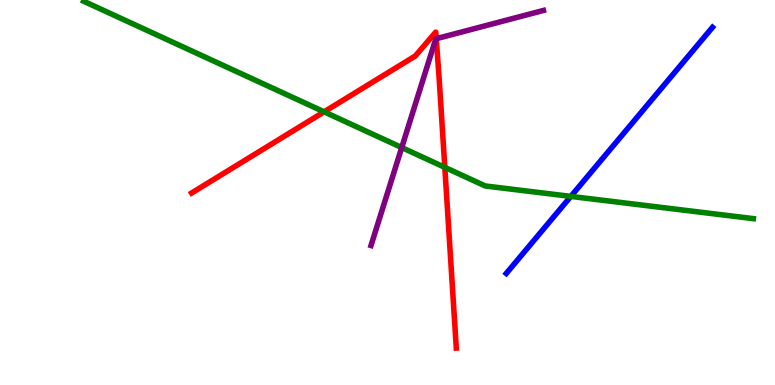[{'lines': ['blue', 'red'], 'intersections': []}, {'lines': ['green', 'red'], 'intersections': [{'x': 4.18, 'y': 7.1}, {'x': 5.74, 'y': 5.65}]}, {'lines': ['purple', 'red'], 'intersections': [{'x': 5.63, 'y': 8.99}]}, {'lines': ['blue', 'green'], 'intersections': [{'x': 7.37, 'y': 4.9}]}, {'lines': ['blue', 'purple'], 'intersections': []}, {'lines': ['green', 'purple'], 'intersections': [{'x': 5.18, 'y': 6.17}]}]